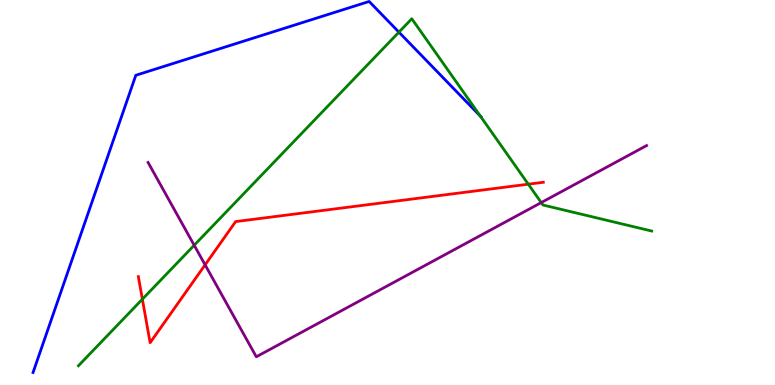[{'lines': ['blue', 'red'], 'intersections': []}, {'lines': ['green', 'red'], 'intersections': [{'x': 1.84, 'y': 2.23}, {'x': 6.82, 'y': 5.22}]}, {'lines': ['purple', 'red'], 'intersections': [{'x': 2.65, 'y': 3.12}]}, {'lines': ['blue', 'green'], 'intersections': [{'x': 5.15, 'y': 9.16}, {'x': 6.2, 'y': 6.98}]}, {'lines': ['blue', 'purple'], 'intersections': []}, {'lines': ['green', 'purple'], 'intersections': [{'x': 2.51, 'y': 3.63}, {'x': 6.98, 'y': 4.74}]}]